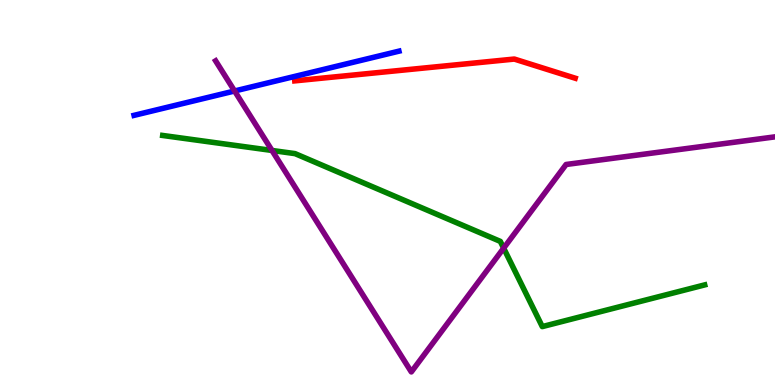[{'lines': ['blue', 'red'], 'intersections': []}, {'lines': ['green', 'red'], 'intersections': []}, {'lines': ['purple', 'red'], 'intersections': []}, {'lines': ['blue', 'green'], 'intersections': []}, {'lines': ['blue', 'purple'], 'intersections': [{'x': 3.03, 'y': 7.64}]}, {'lines': ['green', 'purple'], 'intersections': [{'x': 3.51, 'y': 6.09}, {'x': 6.5, 'y': 3.55}]}]